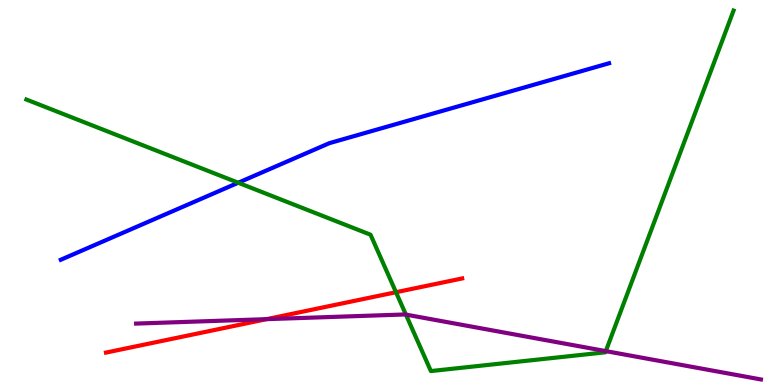[{'lines': ['blue', 'red'], 'intersections': []}, {'lines': ['green', 'red'], 'intersections': [{'x': 5.11, 'y': 2.41}]}, {'lines': ['purple', 'red'], 'intersections': [{'x': 3.44, 'y': 1.71}]}, {'lines': ['blue', 'green'], 'intersections': [{'x': 3.07, 'y': 5.25}]}, {'lines': ['blue', 'purple'], 'intersections': []}, {'lines': ['green', 'purple'], 'intersections': [{'x': 5.24, 'y': 1.83}, {'x': 7.82, 'y': 0.88}]}]